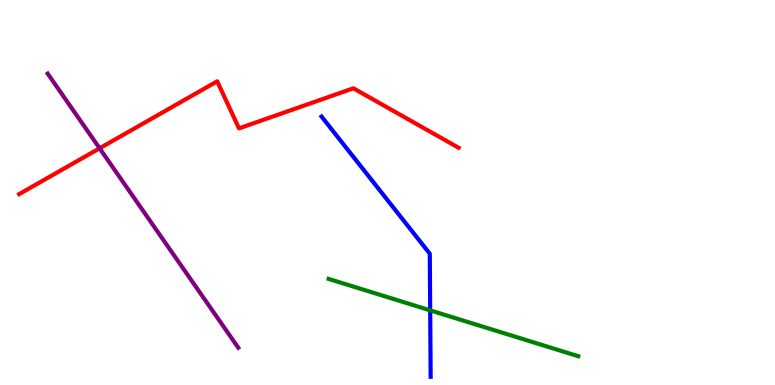[{'lines': ['blue', 'red'], 'intersections': []}, {'lines': ['green', 'red'], 'intersections': []}, {'lines': ['purple', 'red'], 'intersections': [{'x': 1.29, 'y': 6.15}]}, {'lines': ['blue', 'green'], 'intersections': [{'x': 5.55, 'y': 1.94}]}, {'lines': ['blue', 'purple'], 'intersections': []}, {'lines': ['green', 'purple'], 'intersections': []}]